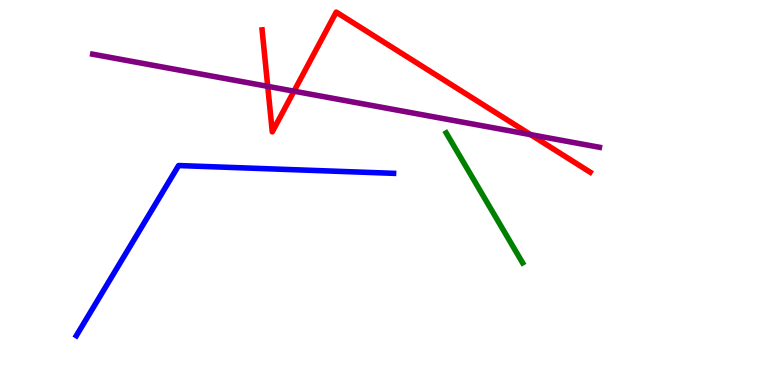[{'lines': ['blue', 'red'], 'intersections': []}, {'lines': ['green', 'red'], 'intersections': []}, {'lines': ['purple', 'red'], 'intersections': [{'x': 3.45, 'y': 7.76}, {'x': 3.79, 'y': 7.63}, {'x': 6.85, 'y': 6.5}]}, {'lines': ['blue', 'green'], 'intersections': []}, {'lines': ['blue', 'purple'], 'intersections': []}, {'lines': ['green', 'purple'], 'intersections': []}]